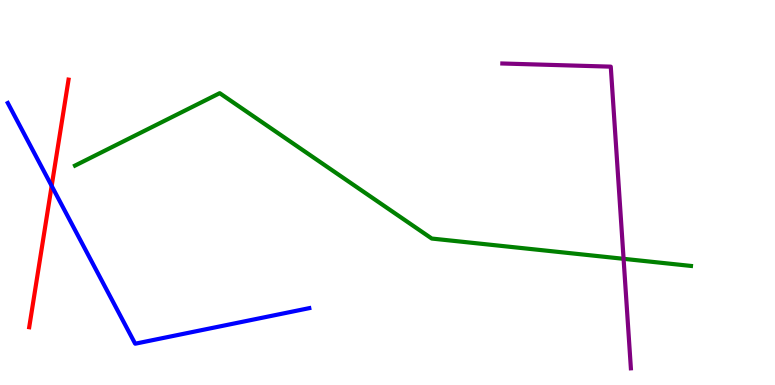[{'lines': ['blue', 'red'], 'intersections': [{'x': 0.667, 'y': 5.17}]}, {'lines': ['green', 'red'], 'intersections': []}, {'lines': ['purple', 'red'], 'intersections': []}, {'lines': ['blue', 'green'], 'intersections': []}, {'lines': ['blue', 'purple'], 'intersections': []}, {'lines': ['green', 'purple'], 'intersections': [{'x': 8.05, 'y': 3.28}]}]